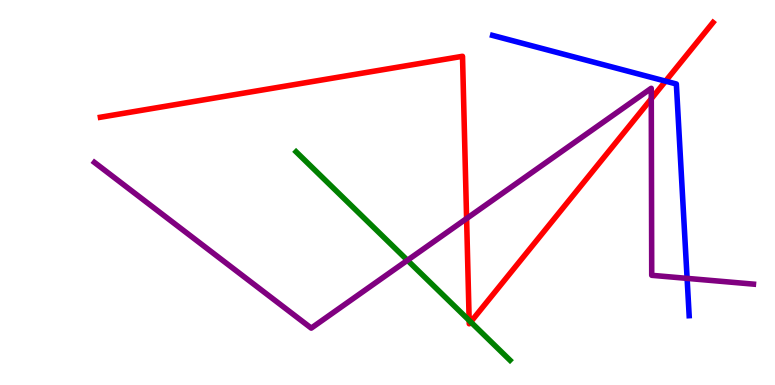[{'lines': ['blue', 'red'], 'intersections': [{'x': 8.59, 'y': 7.89}]}, {'lines': ['green', 'red'], 'intersections': [{'x': 6.05, 'y': 1.68}, {'x': 6.07, 'y': 1.64}]}, {'lines': ['purple', 'red'], 'intersections': [{'x': 6.02, 'y': 4.32}, {'x': 8.4, 'y': 7.43}]}, {'lines': ['blue', 'green'], 'intersections': []}, {'lines': ['blue', 'purple'], 'intersections': [{'x': 8.87, 'y': 2.77}]}, {'lines': ['green', 'purple'], 'intersections': [{'x': 5.26, 'y': 3.24}]}]